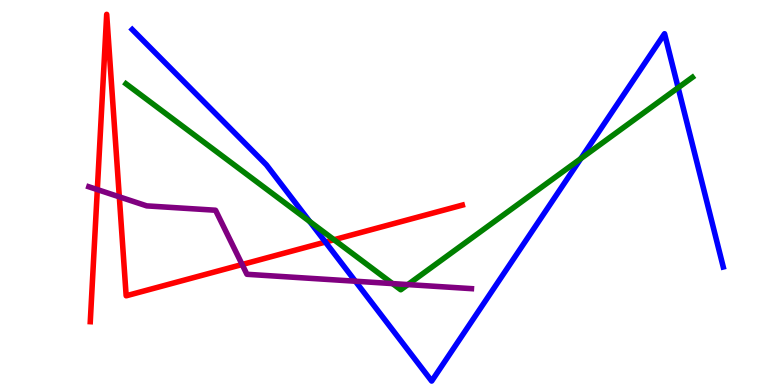[{'lines': ['blue', 'red'], 'intersections': [{'x': 4.2, 'y': 3.71}]}, {'lines': ['green', 'red'], 'intersections': [{'x': 4.31, 'y': 3.77}]}, {'lines': ['purple', 'red'], 'intersections': [{'x': 1.26, 'y': 5.08}, {'x': 1.54, 'y': 4.89}, {'x': 3.12, 'y': 3.13}]}, {'lines': ['blue', 'green'], 'intersections': [{'x': 4.0, 'y': 4.25}, {'x': 7.49, 'y': 5.88}, {'x': 8.75, 'y': 7.72}]}, {'lines': ['blue', 'purple'], 'intersections': [{'x': 4.59, 'y': 2.7}]}, {'lines': ['green', 'purple'], 'intersections': [{'x': 5.07, 'y': 2.63}, {'x': 5.26, 'y': 2.61}]}]